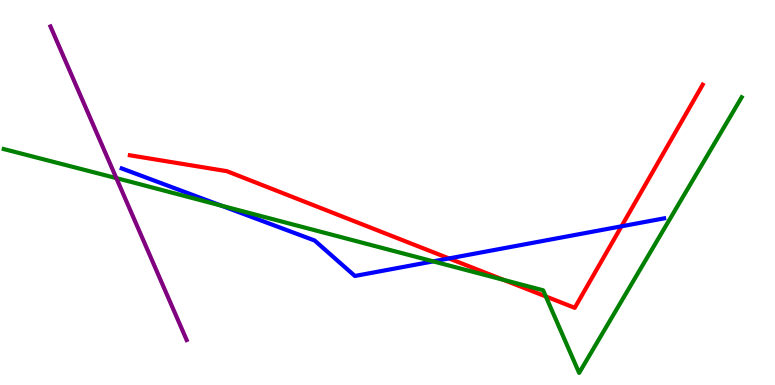[{'lines': ['blue', 'red'], 'intersections': [{'x': 5.79, 'y': 3.29}, {'x': 8.02, 'y': 4.12}]}, {'lines': ['green', 'red'], 'intersections': [{'x': 6.5, 'y': 2.73}, {'x': 7.04, 'y': 2.3}]}, {'lines': ['purple', 'red'], 'intersections': []}, {'lines': ['blue', 'green'], 'intersections': [{'x': 2.86, 'y': 4.66}, {'x': 5.59, 'y': 3.21}]}, {'lines': ['blue', 'purple'], 'intersections': []}, {'lines': ['green', 'purple'], 'intersections': [{'x': 1.5, 'y': 5.37}]}]